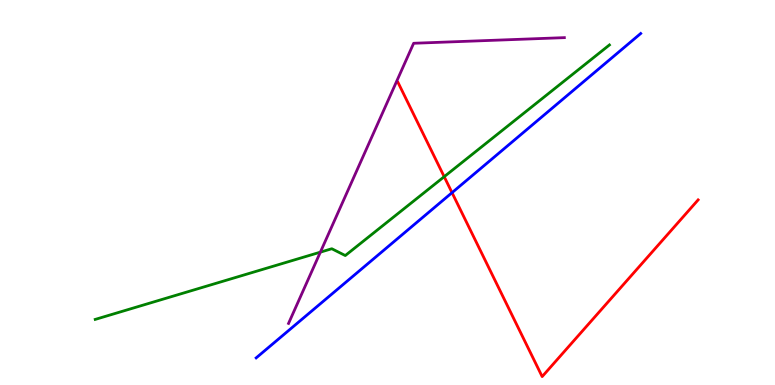[{'lines': ['blue', 'red'], 'intersections': [{'x': 5.83, 'y': 5.0}]}, {'lines': ['green', 'red'], 'intersections': [{'x': 5.73, 'y': 5.41}]}, {'lines': ['purple', 'red'], 'intersections': []}, {'lines': ['blue', 'green'], 'intersections': []}, {'lines': ['blue', 'purple'], 'intersections': []}, {'lines': ['green', 'purple'], 'intersections': [{'x': 4.13, 'y': 3.45}]}]